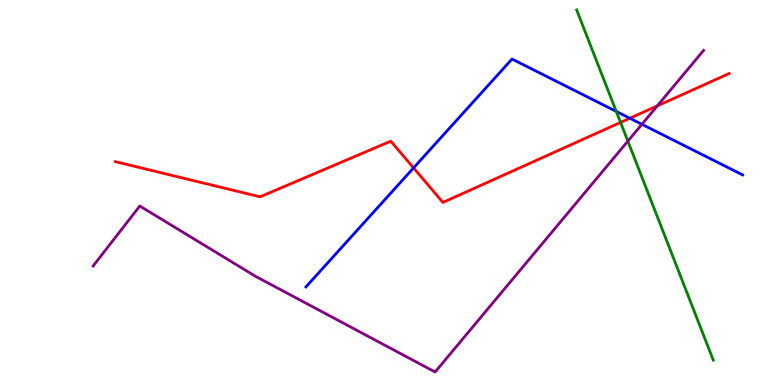[{'lines': ['blue', 'red'], 'intersections': [{'x': 5.34, 'y': 5.64}, {'x': 8.13, 'y': 6.93}]}, {'lines': ['green', 'red'], 'intersections': [{'x': 8.01, 'y': 6.82}]}, {'lines': ['purple', 'red'], 'intersections': [{'x': 8.48, 'y': 7.25}]}, {'lines': ['blue', 'green'], 'intersections': [{'x': 7.95, 'y': 7.11}]}, {'lines': ['blue', 'purple'], 'intersections': [{'x': 8.28, 'y': 6.77}]}, {'lines': ['green', 'purple'], 'intersections': [{'x': 8.1, 'y': 6.33}]}]